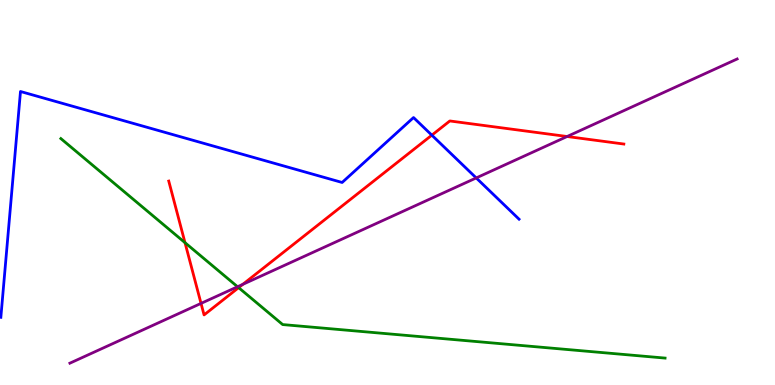[{'lines': ['blue', 'red'], 'intersections': [{'x': 5.57, 'y': 6.49}]}, {'lines': ['green', 'red'], 'intersections': [{'x': 2.39, 'y': 3.7}, {'x': 3.08, 'y': 2.53}]}, {'lines': ['purple', 'red'], 'intersections': [{'x': 2.59, 'y': 2.12}, {'x': 3.13, 'y': 2.61}, {'x': 7.32, 'y': 6.45}]}, {'lines': ['blue', 'green'], 'intersections': []}, {'lines': ['blue', 'purple'], 'intersections': [{'x': 6.14, 'y': 5.38}]}, {'lines': ['green', 'purple'], 'intersections': [{'x': 3.07, 'y': 2.55}]}]